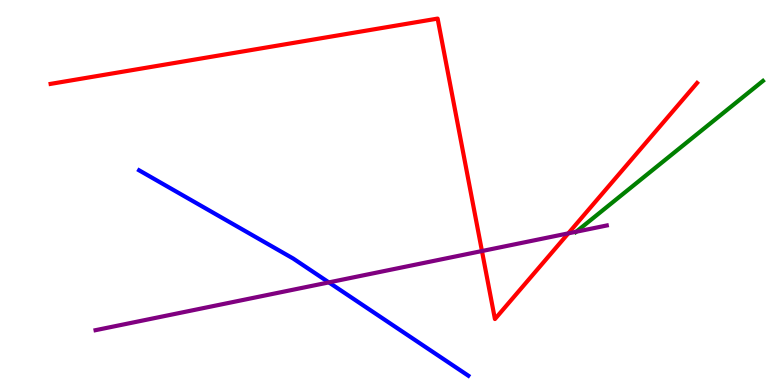[{'lines': ['blue', 'red'], 'intersections': []}, {'lines': ['green', 'red'], 'intersections': []}, {'lines': ['purple', 'red'], 'intersections': [{'x': 6.22, 'y': 3.48}, {'x': 7.33, 'y': 3.94}]}, {'lines': ['blue', 'green'], 'intersections': []}, {'lines': ['blue', 'purple'], 'intersections': [{'x': 4.24, 'y': 2.67}]}, {'lines': ['green', 'purple'], 'intersections': [{'x': 7.43, 'y': 3.98}]}]